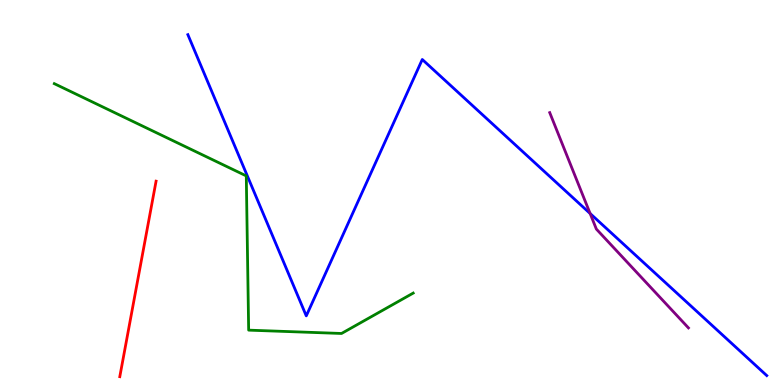[{'lines': ['blue', 'red'], 'intersections': []}, {'lines': ['green', 'red'], 'intersections': []}, {'lines': ['purple', 'red'], 'intersections': []}, {'lines': ['blue', 'green'], 'intersections': []}, {'lines': ['blue', 'purple'], 'intersections': [{'x': 7.61, 'y': 4.45}]}, {'lines': ['green', 'purple'], 'intersections': []}]